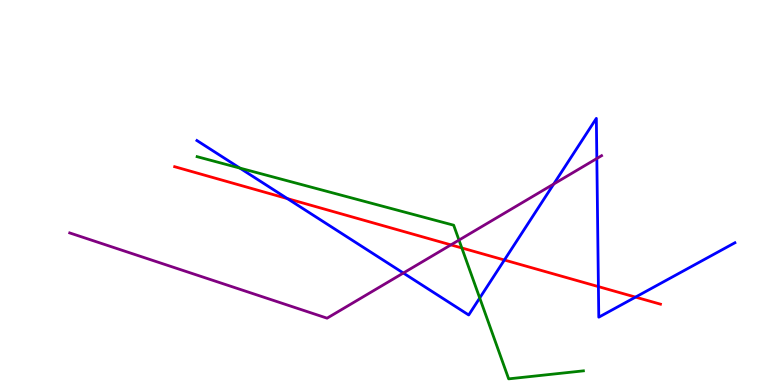[{'lines': ['blue', 'red'], 'intersections': [{'x': 3.71, 'y': 4.84}, {'x': 6.51, 'y': 3.25}, {'x': 7.72, 'y': 2.56}, {'x': 8.2, 'y': 2.28}]}, {'lines': ['green', 'red'], 'intersections': [{'x': 5.96, 'y': 3.56}]}, {'lines': ['purple', 'red'], 'intersections': [{'x': 5.82, 'y': 3.64}]}, {'lines': ['blue', 'green'], 'intersections': [{'x': 3.09, 'y': 5.63}, {'x': 6.19, 'y': 2.26}]}, {'lines': ['blue', 'purple'], 'intersections': [{'x': 5.2, 'y': 2.91}, {'x': 7.15, 'y': 5.22}, {'x': 7.7, 'y': 5.88}]}, {'lines': ['green', 'purple'], 'intersections': [{'x': 5.92, 'y': 3.76}]}]